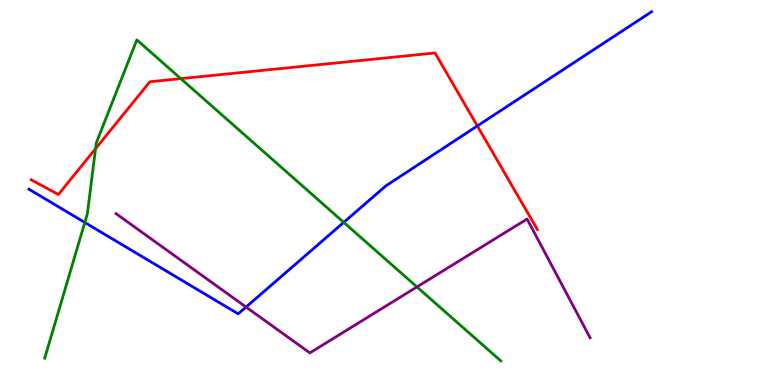[{'lines': ['blue', 'red'], 'intersections': [{'x': 6.16, 'y': 6.73}]}, {'lines': ['green', 'red'], 'intersections': [{'x': 1.23, 'y': 6.14}, {'x': 2.33, 'y': 7.96}]}, {'lines': ['purple', 'red'], 'intersections': []}, {'lines': ['blue', 'green'], 'intersections': [{'x': 1.09, 'y': 4.22}, {'x': 4.44, 'y': 4.22}]}, {'lines': ['blue', 'purple'], 'intersections': [{'x': 3.17, 'y': 2.03}]}, {'lines': ['green', 'purple'], 'intersections': [{'x': 5.38, 'y': 2.55}]}]